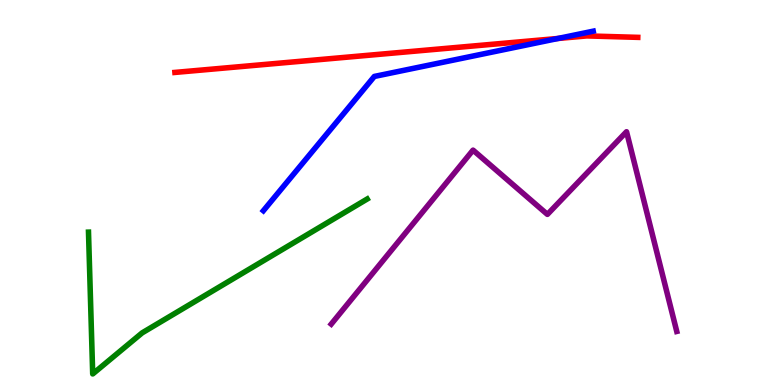[{'lines': ['blue', 'red'], 'intersections': [{'x': 7.2, 'y': 9.0}]}, {'lines': ['green', 'red'], 'intersections': []}, {'lines': ['purple', 'red'], 'intersections': []}, {'lines': ['blue', 'green'], 'intersections': []}, {'lines': ['blue', 'purple'], 'intersections': []}, {'lines': ['green', 'purple'], 'intersections': []}]